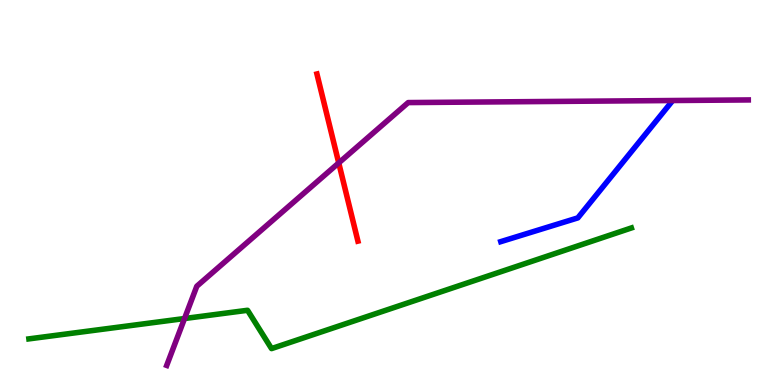[{'lines': ['blue', 'red'], 'intersections': []}, {'lines': ['green', 'red'], 'intersections': []}, {'lines': ['purple', 'red'], 'intersections': [{'x': 4.37, 'y': 5.77}]}, {'lines': ['blue', 'green'], 'intersections': []}, {'lines': ['blue', 'purple'], 'intersections': []}, {'lines': ['green', 'purple'], 'intersections': [{'x': 2.38, 'y': 1.73}]}]